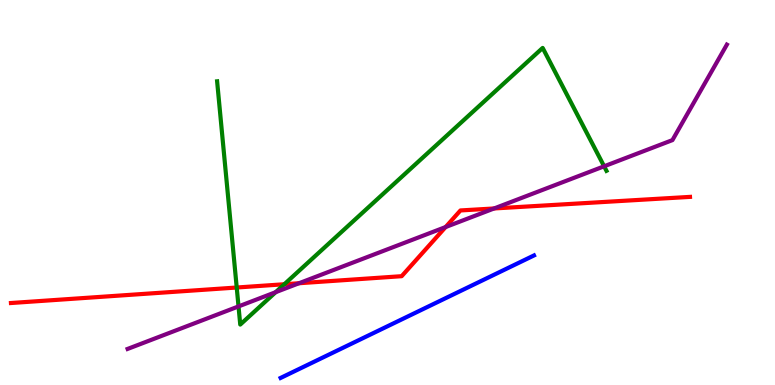[{'lines': ['blue', 'red'], 'intersections': []}, {'lines': ['green', 'red'], 'intersections': [{'x': 3.05, 'y': 2.53}, {'x': 3.67, 'y': 2.62}]}, {'lines': ['purple', 'red'], 'intersections': [{'x': 3.86, 'y': 2.64}, {'x': 5.75, 'y': 4.1}, {'x': 6.38, 'y': 4.59}]}, {'lines': ['blue', 'green'], 'intersections': []}, {'lines': ['blue', 'purple'], 'intersections': []}, {'lines': ['green', 'purple'], 'intersections': [{'x': 3.08, 'y': 2.04}, {'x': 3.56, 'y': 2.41}, {'x': 7.8, 'y': 5.68}]}]